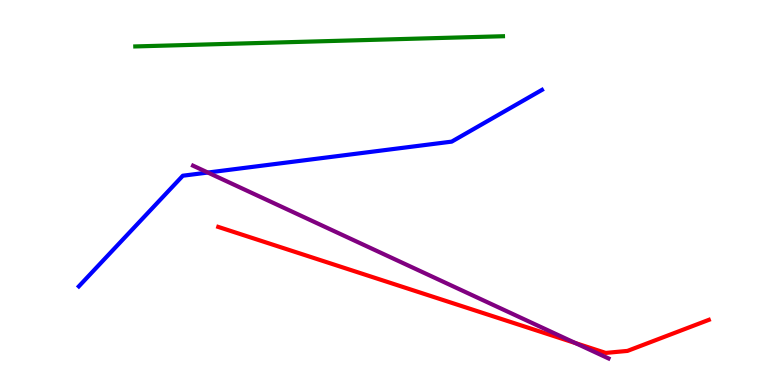[{'lines': ['blue', 'red'], 'intersections': []}, {'lines': ['green', 'red'], 'intersections': []}, {'lines': ['purple', 'red'], 'intersections': [{'x': 7.42, 'y': 1.09}]}, {'lines': ['blue', 'green'], 'intersections': []}, {'lines': ['blue', 'purple'], 'intersections': [{'x': 2.68, 'y': 5.52}]}, {'lines': ['green', 'purple'], 'intersections': []}]